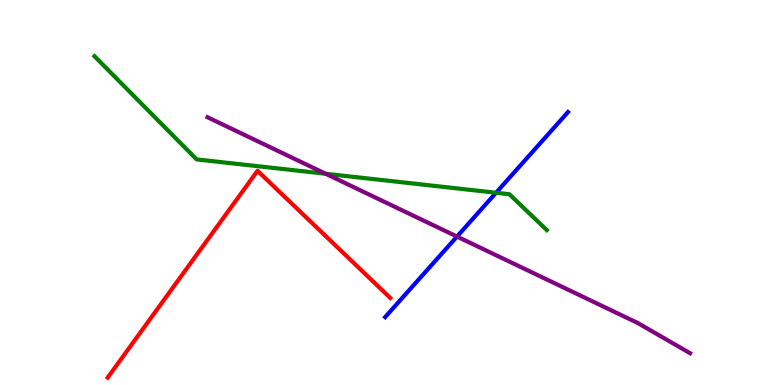[{'lines': ['blue', 'red'], 'intersections': []}, {'lines': ['green', 'red'], 'intersections': []}, {'lines': ['purple', 'red'], 'intersections': []}, {'lines': ['blue', 'green'], 'intersections': [{'x': 6.4, 'y': 4.99}]}, {'lines': ['blue', 'purple'], 'intersections': [{'x': 5.9, 'y': 3.86}]}, {'lines': ['green', 'purple'], 'intersections': [{'x': 4.2, 'y': 5.49}]}]